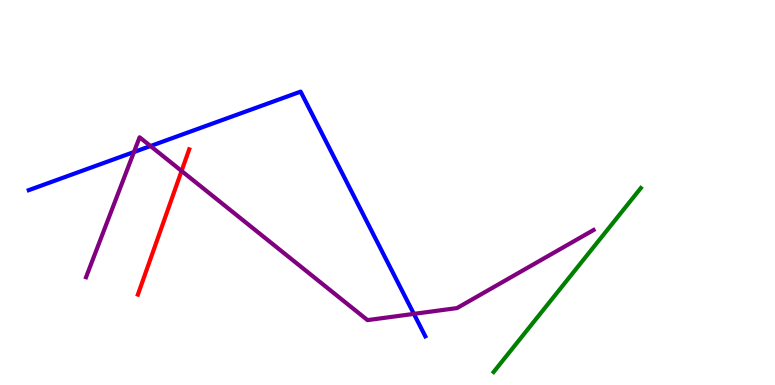[{'lines': ['blue', 'red'], 'intersections': []}, {'lines': ['green', 'red'], 'intersections': []}, {'lines': ['purple', 'red'], 'intersections': [{'x': 2.34, 'y': 5.56}]}, {'lines': ['blue', 'green'], 'intersections': []}, {'lines': ['blue', 'purple'], 'intersections': [{'x': 1.73, 'y': 6.05}, {'x': 1.94, 'y': 6.21}, {'x': 5.34, 'y': 1.85}]}, {'lines': ['green', 'purple'], 'intersections': []}]